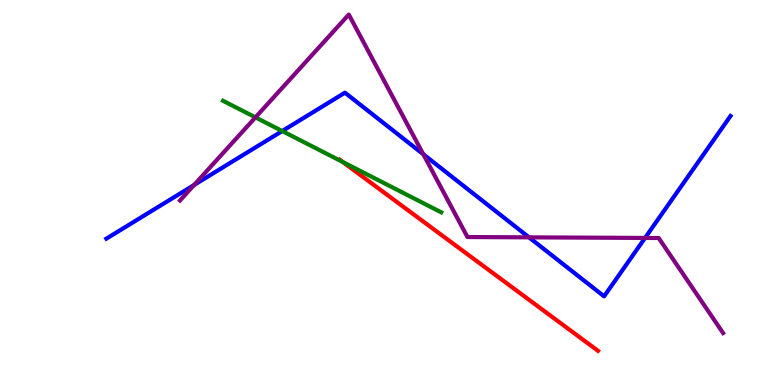[{'lines': ['blue', 'red'], 'intersections': []}, {'lines': ['green', 'red'], 'intersections': [{'x': 4.42, 'y': 5.79}]}, {'lines': ['purple', 'red'], 'intersections': []}, {'lines': ['blue', 'green'], 'intersections': [{'x': 3.64, 'y': 6.6}]}, {'lines': ['blue', 'purple'], 'intersections': [{'x': 2.5, 'y': 5.2}, {'x': 5.46, 'y': 5.99}, {'x': 6.83, 'y': 3.84}, {'x': 8.32, 'y': 3.82}]}, {'lines': ['green', 'purple'], 'intersections': [{'x': 3.3, 'y': 6.95}]}]